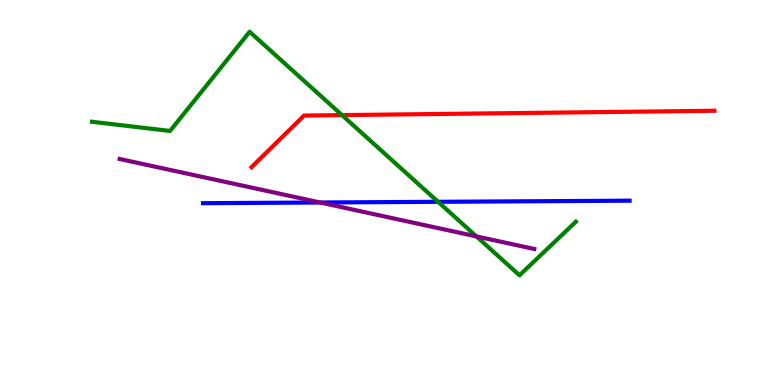[{'lines': ['blue', 'red'], 'intersections': []}, {'lines': ['green', 'red'], 'intersections': [{'x': 4.41, 'y': 7.01}]}, {'lines': ['purple', 'red'], 'intersections': []}, {'lines': ['blue', 'green'], 'intersections': [{'x': 5.65, 'y': 4.76}]}, {'lines': ['blue', 'purple'], 'intersections': [{'x': 4.13, 'y': 4.74}]}, {'lines': ['green', 'purple'], 'intersections': [{'x': 6.15, 'y': 3.86}]}]